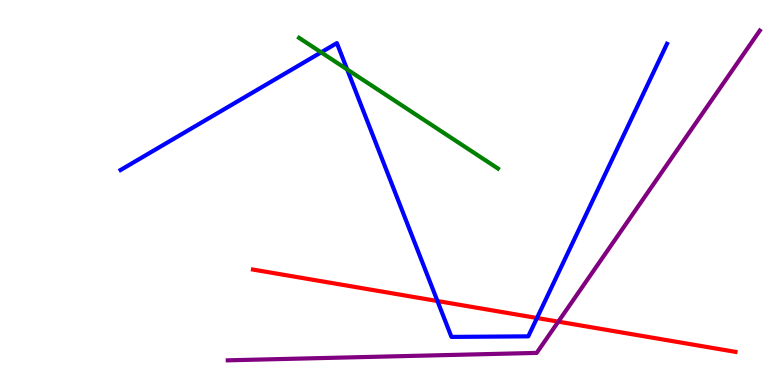[{'lines': ['blue', 'red'], 'intersections': [{'x': 5.64, 'y': 2.18}, {'x': 6.93, 'y': 1.74}]}, {'lines': ['green', 'red'], 'intersections': []}, {'lines': ['purple', 'red'], 'intersections': [{'x': 7.2, 'y': 1.65}]}, {'lines': ['blue', 'green'], 'intersections': [{'x': 4.14, 'y': 8.64}, {'x': 4.48, 'y': 8.2}]}, {'lines': ['blue', 'purple'], 'intersections': []}, {'lines': ['green', 'purple'], 'intersections': []}]